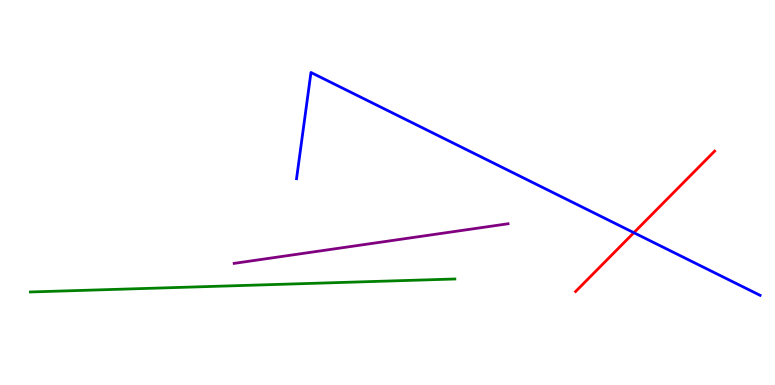[{'lines': ['blue', 'red'], 'intersections': [{'x': 8.18, 'y': 3.96}]}, {'lines': ['green', 'red'], 'intersections': []}, {'lines': ['purple', 'red'], 'intersections': []}, {'lines': ['blue', 'green'], 'intersections': []}, {'lines': ['blue', 'purple'], 'intersections': []}, {'lines': ['green', 'purple'], 'intersections': []}]